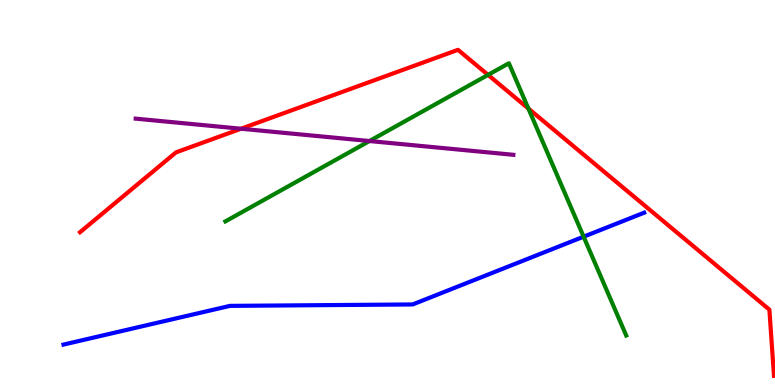[{'lines': ['blue', 'red'], 'intersections': []}, {'lines': ['green', 'red'], 'intersections': [{'x': 6.3, 'y': 8.05}, {'x': 6.82, 'y': 7.18}]}, {'lines': ['purple', 'red'], 'intersections': [{'x': 3.11, 'y': 6.66}]}, {'lines': ['blue', 'green'], 'intersections': [{'x': 7.53, 'y': 3.85}]}, {'lines': ['blue', 'purple'], 'intersections': []}, {'lines': ['green', 'purple'], 'intersections': [{'x': 4.77, 'y': 6.34}]}]